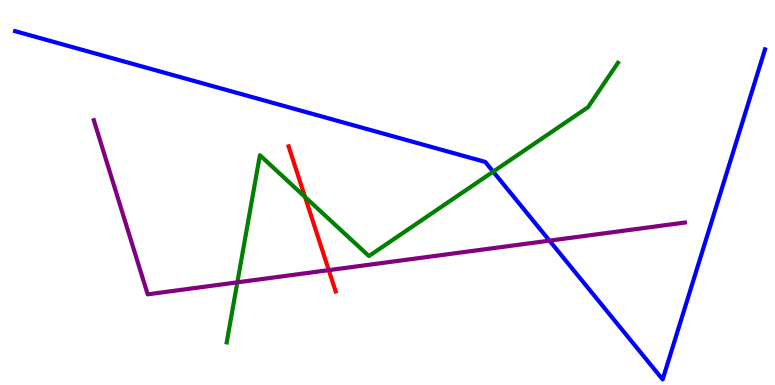[{'lines': ['blue', 'red'], 'intersections': []}, {'lines': ['green', 'red'], 'intersections': [{'x': 3.94, 'y': 4.88}]}, {'lines': ['purple', 'red'], 'intersections': [{'x': 4.24, 'y': 2.98}]}, {'lines': ['blue', 'green'], 'intersections': [{'x': 6.36, 'y': 5.54}]}, {'lines': ['blue', 'purple'], 'intersections': [{'x': 7.09, 'y': 3.75}]}, {'lines': ['green', 'purple'], 'intersections': [{'x': 3.06, 'y': 2.67}]}]